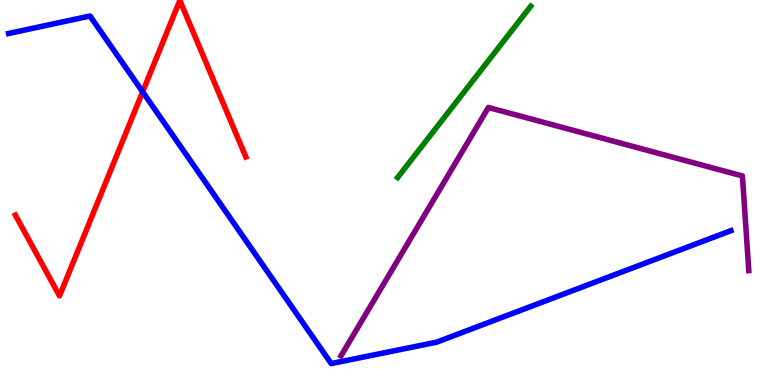[{'lines': ['blue', 'red'], 'intersections': [{'x': 1.84, 'y': 7.61}]}, {'lines': ['green', 'red'], 'intersections': []}, {'lines': ['purple', 'red'], 'intersections': []}, {'lines': ['blue', 'green'], 'intersections': []}, {'lines': ['blue', 'purple'], 'intersections': []}, {'lines': ['green', 'purple'], 'intersections': []}]